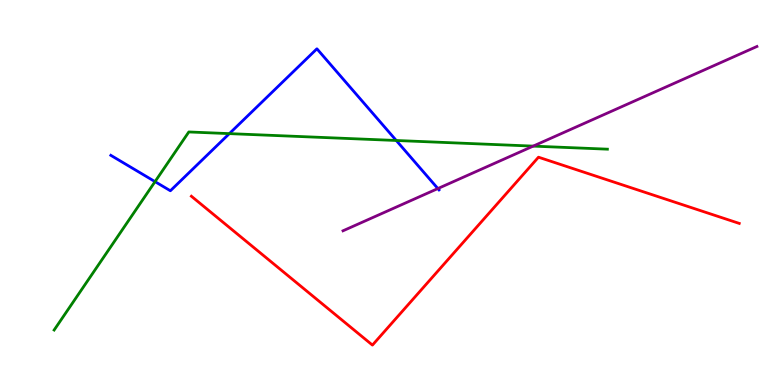[{'lines': ['blue', 'red'], 'intersections': []}, {'lines': ['green', 'red'], 'intersections': []}, {'lines': ['purple', 'red'], 'intersections': []}, {'lines': ['blue', 'green'], 'intersections': [{'x': 2.0, 'y': 5.28}, {'x': 2.96, 'y': 6.53}, {'x': 5.11, 'y': 6.35}]}, {'lines': ['blue', 'purple'], 'intersections': [{'x': 5.65, 'y': 5.1}]}, {'lines': ['green', 'purple'], 'intersections': [{'x': 6.88, 'y': 6.2}]}]